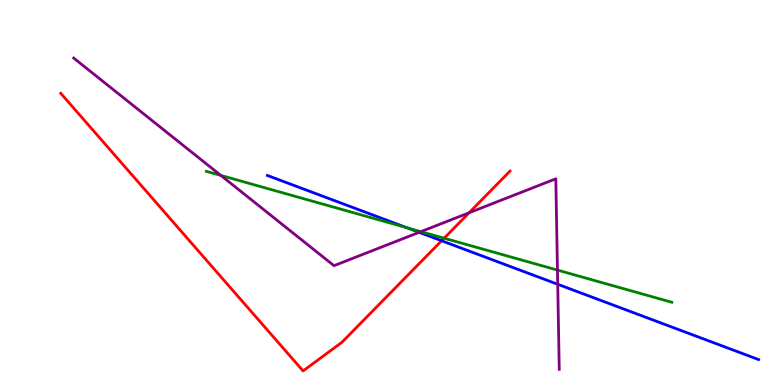[{'lines': ['blue', 'red'], 'intersections': [{'x': 5.7, 'y': 3.75}]}, {'lines': ['green', 'red'], 'intersections': [{'x': 5.73, 'y': 3.81}]}, {'lines': ['purple', 'red'], 'intersections': [{'x': 6.05, 'y': 4.47}]}, {'lines': ['blue', 'green'], 'intersections': [{'x': 5.25, 'y': 4.08}]}, {'lines': ['blue', 'purple'], 'intersections': [{'x': 5.41, 'y': 3.97}, {'x': 7.2, 'y': 2.62}]}, {'lines': ['green', 'purple'], 'intersections': [{'x': 2.85, 'y': 5.44}, {'x': 5.43, 'y': 3.98}, {'x': 7.19, 'y': 2.98}]}]